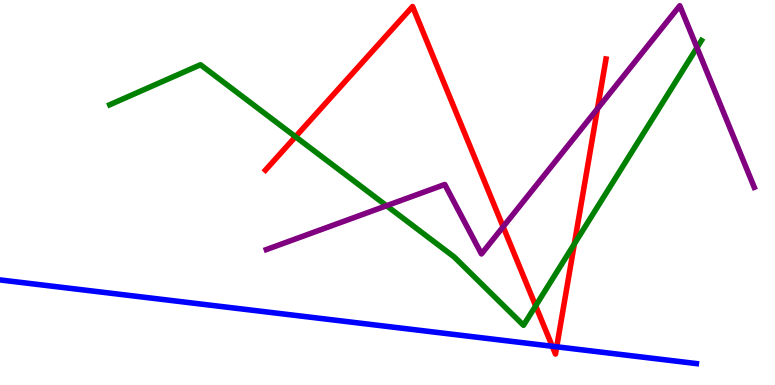[{'lines': ['blue', 'red'], 'intersections': [{'x': 7.13, 'y': 1.01}, {'x': 7.18, 'y': 0.992}]}, {'lines': ['green', 'red'], 'intersections': [{'x': 3.81, 'y': 6.45}, {'x': 6.91, 'y': 2.06}, {'x': 7.41, 'y': 3.66}]}, {'lines': ['purple', 'red'], 'intersections': [{'x': 6.49, 'y': 4.11}, {'x': 7.71, 'y': 7.18}]}, {'lines': ['blue', 'green'], 'intersections': []}, {'lines': ['blue', 'purple'], 'intersections': []}, {'lines': ['green', 'purple'], 'intersections': [{'x': 4.99, 'y': 4.66}, {'x': 8.99, 'y': 8.76}]}]